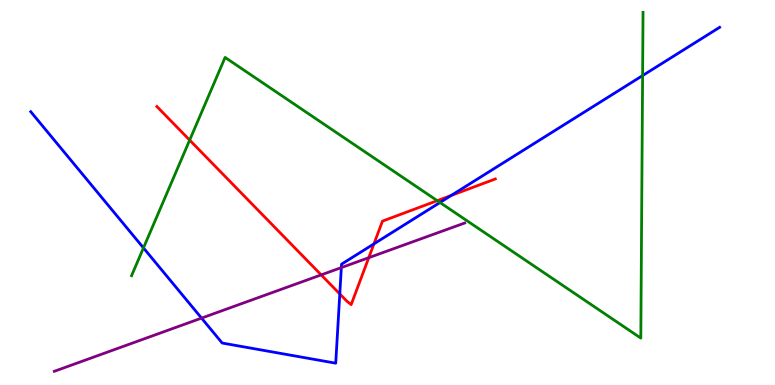[{'lines': ['blue', 'red'], 'intersections': [{'x': 4.38, 'y': 2.37}, {'x': 4.83, 'y': 3.67}, {'x': 5.82, 'y': 4.92}]}, {'lines': ['green', 'red'], 'intersections': [{'x': 2.45, 'y': 6.36}, {'x': 5.64, 'y': 4.79}]}, {'lines': ['purple', 'red'], 'intersections': [{'x': 4.14, 'y': 2.86}, {'x': 4.76, 'y': 3.31}]}, {'lines': ['blue', 'green'], 'intersections': [{'x': 1.85, 'y': 3.56}, {'x': 5.68, 'y': 4.74}, {'x': 8.29, 'y': 8.04}]}, {'lines': ['blue', 'purple'], 'intersections': [{'x': 2.6, 'y': 1.74}, {'x': 4.4, 'y': 3.05}]}, {'lines': ['green', 'purple'], 'intersections': []}]